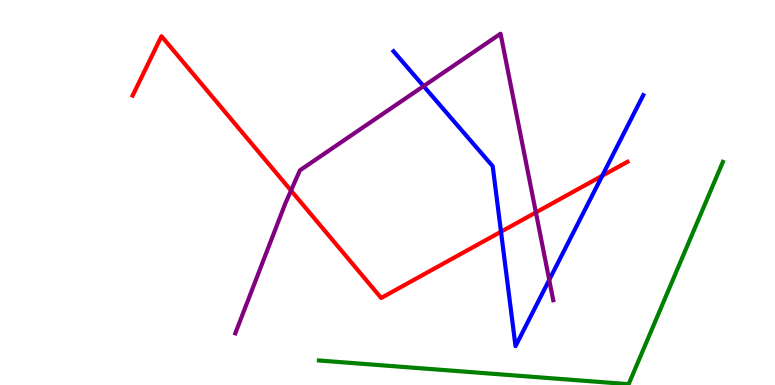[{'lines': ['blue', 'red'], 'intersections': [{'x': 6.46, 'y': 3.98}, {'x': 7.77, 'y': 5.43}]}, {'lines': ['green', 'red'], 'intersections': []}, {'lines': ['purple', 'red'], 'intersections': [{'x': 3.76, 'y': 5.05}, {'x': 6.91, 'y': 4.48}]}, {'lines': ['blue', 'green'], 'intersections': []}, {'lines': ['blue', 'purple'], 'intersections': [{'x': 5.47, 'y': 7.76}, {'x': 7.09, 'y': 2.73}]}, {'lines': ['green', 'purple'], 'intersections': []}]